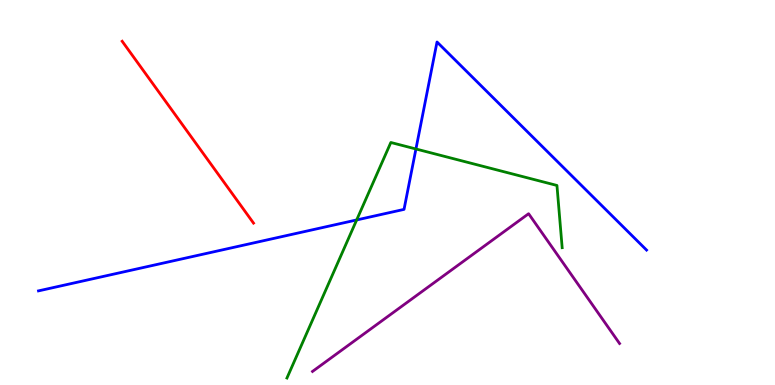[{'lines': ['blue', 'red'], 'intersections': []}, {'lines': ['green', 'red'], 'intersections': []}, {'lines': ['purple', 'red'], 'intersections': []}, {'lines': ['blue', 'green'], 'intersections': [{'x': 4.6, 'y': 4.29}, {'x': 5.37, 'y': 6.13}]}, {'lines': ['blue', 'purple'], 'intersections': []}, {'lines': ['green', 'purple'], 'intersections': []}]